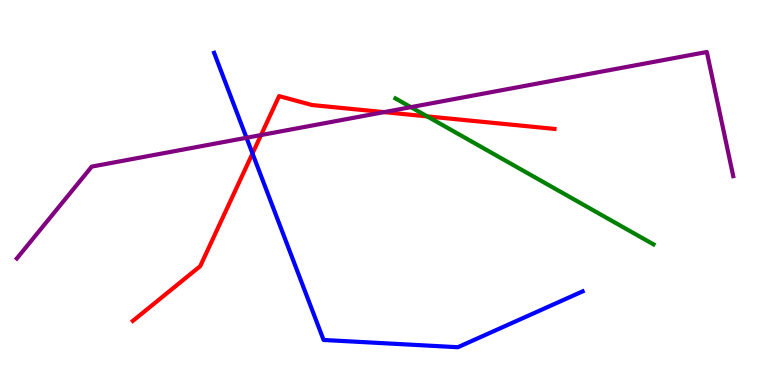[{'lines': ['blue', 'red'], 'intersections': [{'x': 3.26, 'y': 6.01}]}, {'lines': ['green', 'red'], 'intersections': [{'x': 5.51, 'y': 6.98}]}, {'lines': ['purple', 'red'], 'intersections': [{'x': 3.37, 'y': 6.49}, {'x': 4.96, 'y': 7.09}]}, {'lines': ['blue', 'green'], 'intersections': []}, {'lines': ['blue', 'purple'], 'intersections': [{'x': 3.18, 'y': 6.42}]}, {'lines': ['green', 'purple'], 'intersections': [{'x': 5.3, 'y': 7.22}]}]